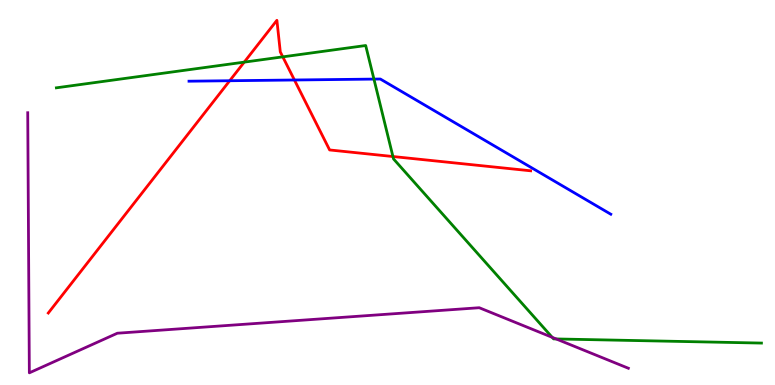[{'lines': ['blue', 'red'], 'intersections': [{'x': 2.96, 'y': 7.9}, {'x': 3.8, 'y': 7.92}]}, {'lines': ['green', 'red'], 'intersections': [{'x': 3.15, 'y': 8.39}, {'x': 3.65, 'y': 8.52}, {'x': 5.07, 'y': 5.93}]}, {'lines': ['purple', 'red'], 'intersections': []}, {'lines': ['blue', 'green'], 'intersections': [{'x': 4.82, 'y': 7.95}]}, {'lines': ['blue', 'purple'], 'intersections': []}, {'lines': ['green', 'purple'], 'intersections': [{'x': 7.13, 'y': 1.24}, {'x': 7.18, 'y': 1.2}]}]